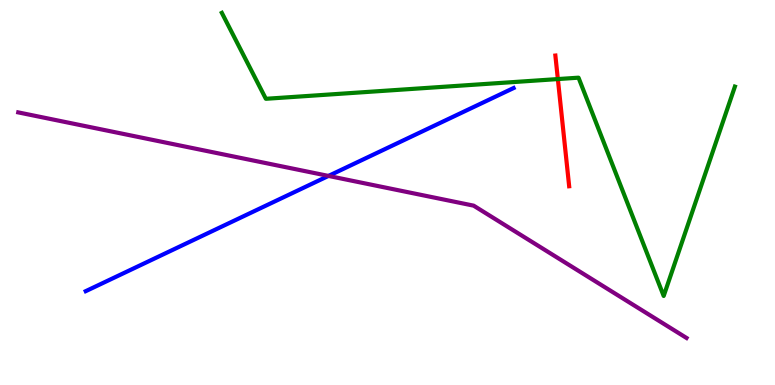[{'lines': ['blue', 'red'], 'intersections': []}, {'lines': ['green', 'red'], 'intersections': [{'x': 7.2, 'y': 7.95}]}, {'lines': ['purple', 'red'], 'intersections': []}, {'lines': ['blue', 'green'], 'intersections': []}, {'lines': ['blue', 'purple'], 'intersections': [{'x': 4.24, 'y': 5.43}]}, {'lines': ['green', 'purple'], 'intersections': []}]